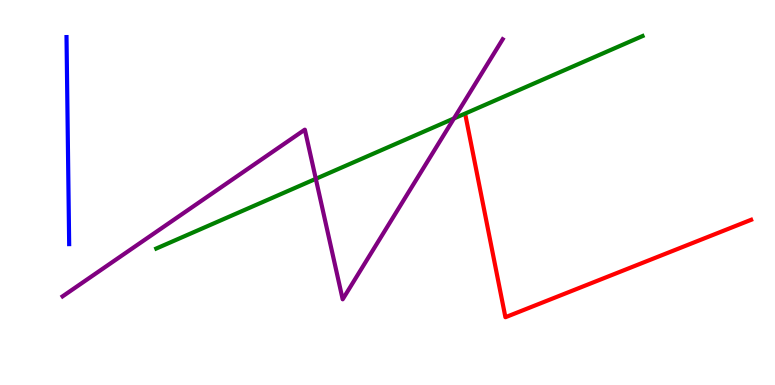[{'lines': ['blue', 'red'], 'intersections': []}, {'lines': ['green', 'red'], 'intersections': []}, {'lines': ['purple', 'red'], 'intersections': []}, {'lines': ['blue', 'green'], 'intersections': []}, {'lines': ['blue', 'purple'], 'intersections': []}, {'lines': ['green', 'purple'], 'intersections': [{'x': 4.08, 'y': 5.36}, {'x': 5.86, 'y': 6.92}]}]